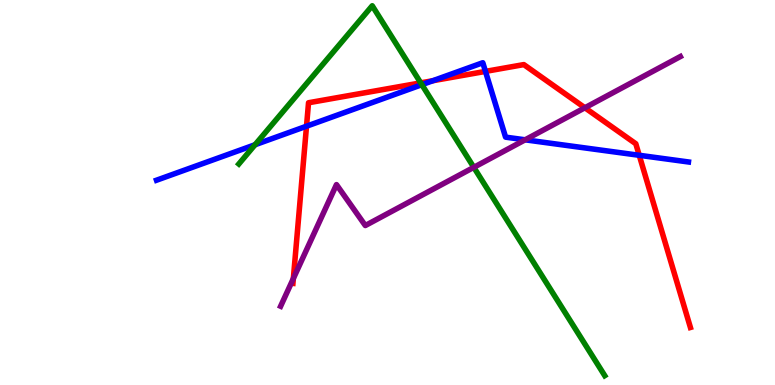[{'lines': ['blue', 'red'], 'intersections': [{'x': 3.95, 'y': 6.72}, {'x': 5.58, 'y': 7.9}, {'x': 6.26, 'y': 8.15}, {'x': 8.25, 'y': 5.97}]}, {'lines': ['green', 'red'], 'intersections': [{'x': 5.43, 'y': 7.85}]}, {'lines': ['purple', 'red'], 'intersections': [{'x': 3.79, 'y': 2.77}, {'x': 7.55, 'y': 7.2}]}, {'lines': ['blue', 'green'], 'intersections': [{'x': 3.29, 'y': 6.24}, {'x': 5.44, 'y': 7.8}]}, {'lines': ['blue', 'purple'], 'intersections': [{'x': 6.78, 'y': 6.37}]}, {'lines': ['green', 'purple'], 'intersections': [{'x': 6.11, 'y': 5.65}]}]